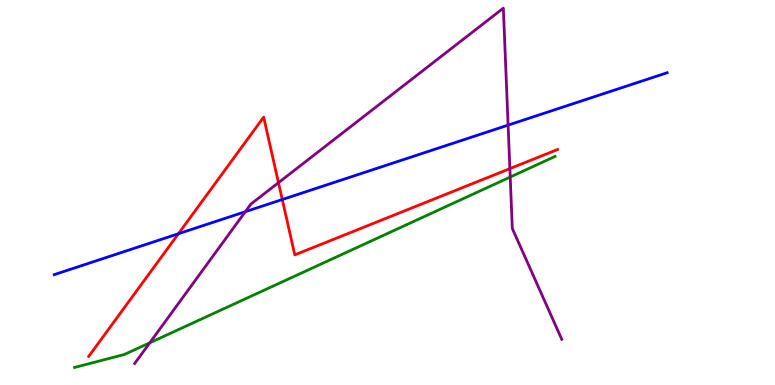[{'lines': ['blue', 'red'], 'intersections': [{'x': 2.3, 'y': 3.93}, {'x': 3.64, 'y': 4.82}]}, {'lines': ['green', 'red'], 'intersections': []}, {'lines': ['purple', 'red'], 'intersections': [{'x': 3.59, 'y': 5.26}, {'x': 6.58, 'y': 5.62}]}, {'lines': ['blue', 'green'], 'intersections': []}, {'lines': ['blue', 'purple'], 'intersections': [{'x': 3.17, 'y': 4.5}, {'x': 6.56, 'y': 6.75}]}, {'lines': ['green', 'purple'], 'intersections': [{'x': 1.93, 'y': 1.1}, {'x': 6.58, 'y': 5.4}]}]